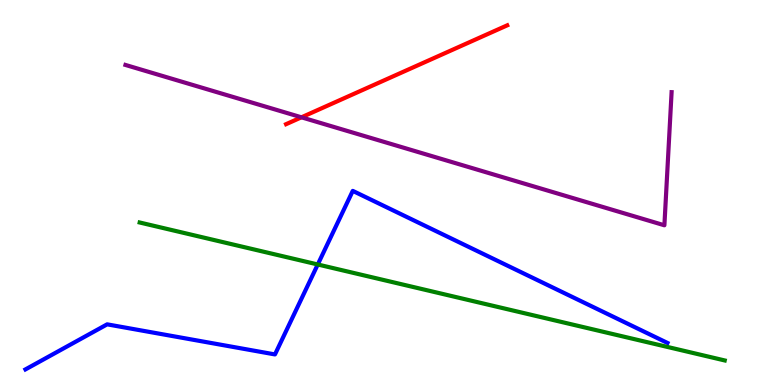[{'lines': ['blue', 'red'], 'intersections': []}, {'lines': ['green', 'red'], 'intersections': []}, {'lines': ['purple', 'red'], 'intersections': [{'x': 3.89, 'y': 6.95}]}, {'lines': ['blue', 'green'], 'intersections': [{'x': 4.1, 'y': 3.13}]}, {'lines': ['blue', 'purple'], 'intersections': []}, {'lines': ['green', 'purple'], 'intersections': []}]